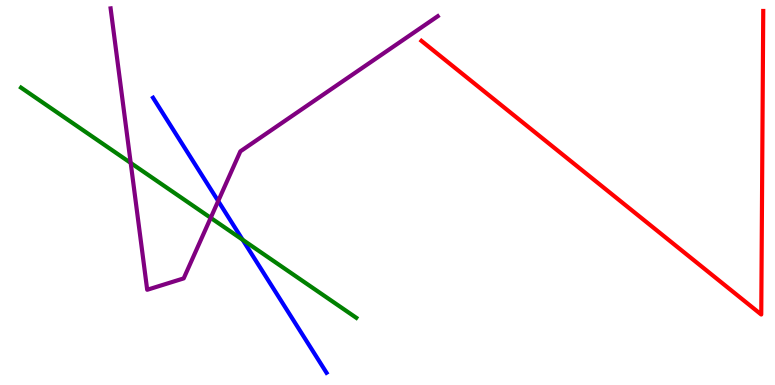[{'lines': ['blue', 'red'], 'intersections': []}, {'lines': ['green', 'red'], 'intersections': []}, {'lines': ['purple', 'red'], 'intersections': []}, {'lines': ['blue', 'green'], 'intersections': [{'x': 3.13, 'y': 3.77}]}, {'lines': ['blue', 'purple'], 'intersections': [{'x': 2.82, 'y': 4.78}]}, {'lines': ['green', 'purple'], 'intersections': [{'x': 1.69, 'y': 5.77}, {'x': 2.72, 'y': 4.34}]}]